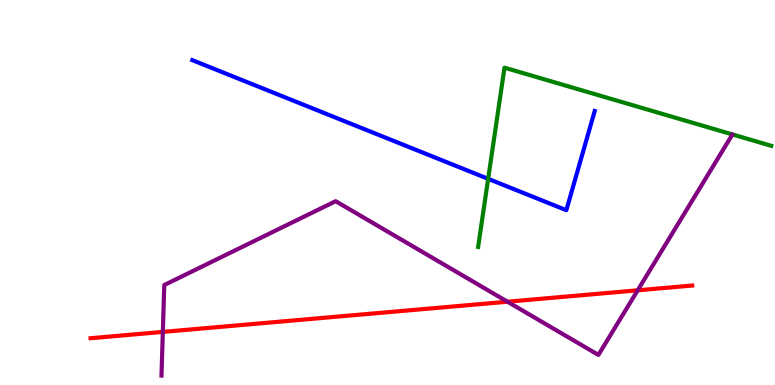[{'lines': ['blue', 'red'], 'intersections': []}, {'lines': ['green', 'red'], 'intersections': []}, {'lines': ['purple', 'red'], 'intersections': [{'x': 2.1, 'y': 1.38}, {'x': 6.55, 'y': 2.16}, {'x': 8.23, 'y': 2.46}]}, {'lines': ['blue', 'green'], 'intersections': [{'x': 6.3, 'y': 5.36}]}, {'lines': ['blue', 'purple'], 'intersections': []}, {'lines': ['green', 'purple'], 'intersections': []}]